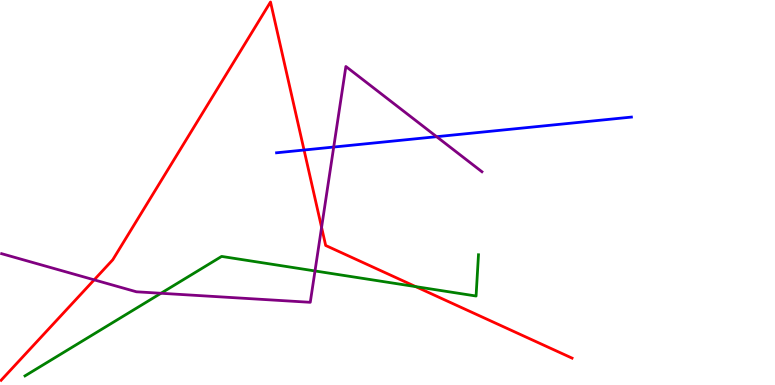[{'lines': ['blue', 'red'], 'intersections': [{'x': 3.92, 'y': 6.1}]}, {'lines': ['green', 'red'], 'intersections': [{'x': 5.36, 'y': 2.56}]}, {'lines': ['purple', 'red'], 'intersections': [{'x': 1.22, 'y': 2.73}, {'x': 4.15, 'y': 4.09}]}, {'lines': ['blue', 'green'], 'intersections': []}, {'lines': ['blue', 'purple'], 'intersections': [{'x': 4.31, 'y': 6.18}, {'x': 5.63, 'y': 6.45}]}, {'lines': ['green', 'purple'], 'intersections': [{'x': 2.08, 'y': 2.38}, {'x': 4.06, 'y': 2.96}]}]